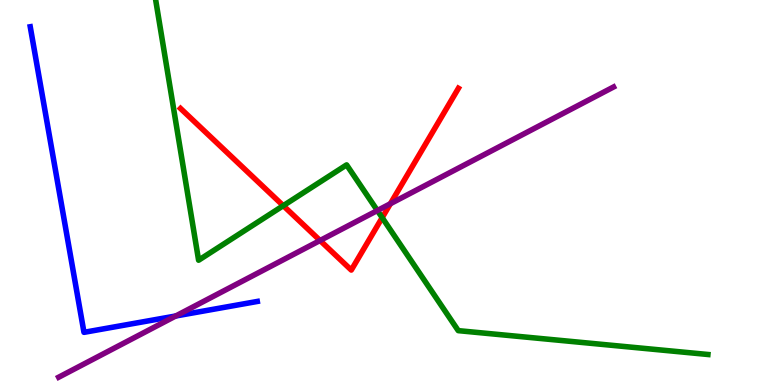[{'lines': ['blue', 'red'], 'intersections': []}, {'lines': ['green', 'red'], 'intersections': [{'x': 3.66, 'y': 4.66}, {'x': 4.93, 'y': 4.35}]}, {'lines': ['purple', 'red'], 'intersections': [{'x': 4.13, 'y': 3.75}, {'x': 5.04, 'y': 4.71}]}, {'lines': ['blue', 'green'], 'intersections': []}, {'lines': ['blue', 'purple'], 'intersections': [{'x': 2.27, 'y': 1.79}]}, {'lines': ['green', 'purple'], 'intersections': [{'x': 4.87, 'y': 4.53}]}]